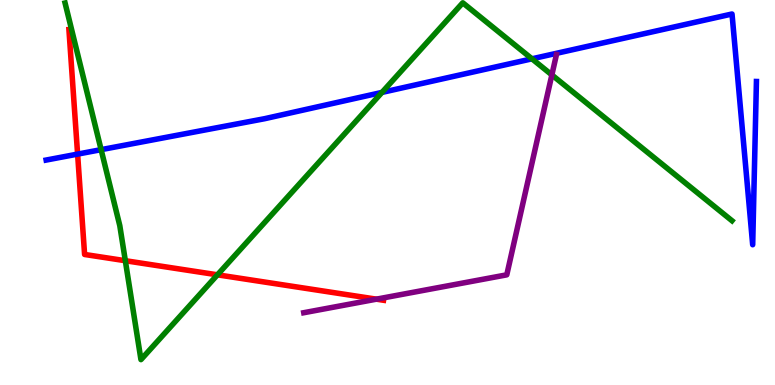[{'lines': ['blue', 'red'], 'intersections': [{'x': 1.0, 'y': 6.0}]}, {'lines': ['green', 'red'], 'intersections': [{'x': 1.62, 'y': 3.23}, {'x': 2.81, 'y': 2.86}]}, {'lines': ['purple', 'red'], 'intersections': [{'x': 4.86, 'y': 2.23}]}, {'lines': ['blue', 'green'], 'intersections': [{'x': 1.3, 'y': 6.11}, {'x': 4.93, 'y': 7.6}, {'x': 6.86, 'y': 8.47}]}, {'lines': ['blue', 'purple'], 'intersections': []}, {'lines': ['green', 'purple'], 'intersections': [{'x': 7.12, 'y': 8.05}]}]